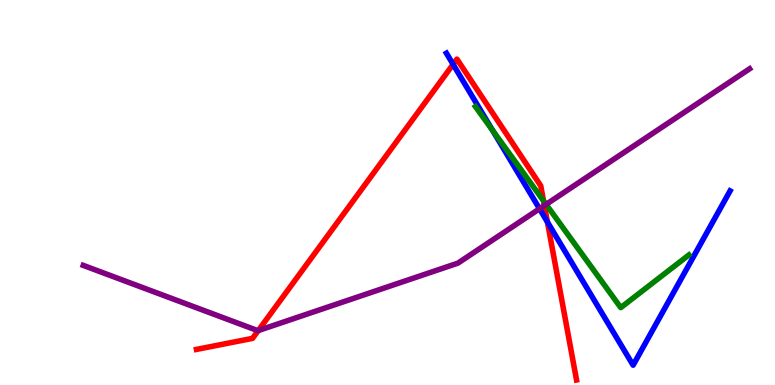[{'lines': ['blue', 'red'], 'intersections': [{'x': 5.85, 'y': 8.33}, {'x': 7.06, 'y': 4.23}]}, {'lines': ['green', 'red'], 'intersections': [{'x': 7.01, 'y': 4.78}]}, {'lines': ['purple', 'red'], 'intersections': [{'x': 3.33, 'y': 1.41}, {'x': 7.02, 'y': 4.66}]}, {'lines': ['blue', 'green'], 'intersections': [{'x': 6.36, 'y': 6.62}]}, {'lines': ['blue', 'purple'], 'intersections': [{'x': 6.96, 'y': 4.58}]}, {'lines': ['green', 'purple'], 'intersections': [{'x': 7.05, 'y': 4.69}]}]